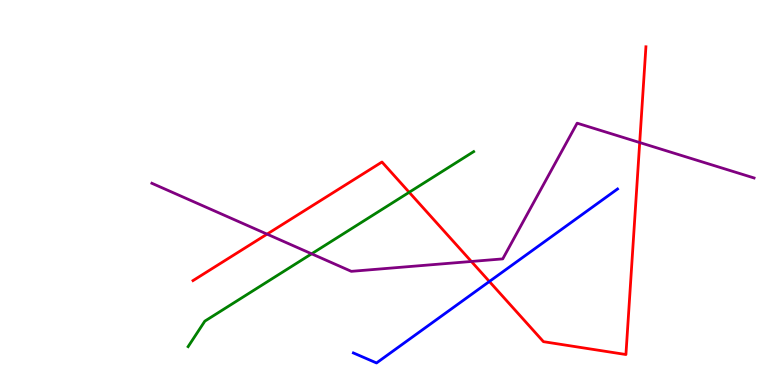[{'lines': ['blue', 'red'], 'intersections': [{'x': 6.31, 'y': 2.69}]}, {'lines': ['green', 'red'], 'intersections': [{'x': 5.28, 'y': 5.01}]}, {'lines': ['purple', 'red'], 'intersections': [{'x': 3.45, 'y': 3.92}, {'x': 6.08, 'y': 3.21}, {'x': 8.25, 'y': 6.3}]}, {'lines': ['blue', 'green'], 'intersections': []}, {'lines': ['blue', 'purple'], 'intersections': []}, {'lines': ['green', 'purple'], 'intersections': [{'x': 4.02, 'y': 3.41}]}]